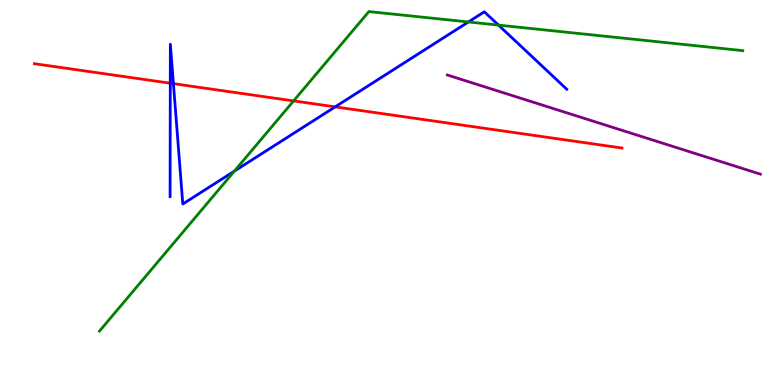[{'lines': ['blue', 'red'], 'intersections': [{'x': 2.2, 'y': 7.84}, {'x': 2.24, 'y': 7.83}, {'x': 4.32, 'y': 7.22}]}, {'lines': ['green', 'red'], 'intersections': [{'x': 3.79, 'y': 7.38}]}, {'lines': ['purple', 'red'], 'intersections': []}, {'lines': ['blue', 'green'], 'intersections': [{'x': 3.02, 'y': 5.56}, {'x': 6.04, 'y': 9.43}, {'x': 6.43, 'y': 9.35}]}, {'lines': ['blue', 'purple'], 'intersections': []}, {'lines': ['green', 'purple'], 'intersections': []}]